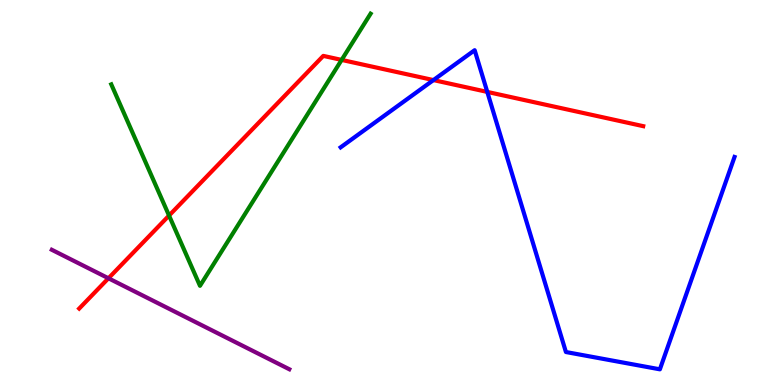[{'lines': ['blue', 'red'], 'intersections': [{'x': 5.59, 'y': 7.92}, {'x': 6.29, 'y': 7.61}]}, {'lines': ['green', 'red'], 'intersections': [{'x': 2.18, 'y': 4.4}, {'x': 4.41, 'y': 8.44}]}, {'lines': ['purple', 'red'], 'intersections': [{'x': 1.4, 'y': 2.77}]}, {'lines': ['blue', 'green'], 'intersections': []}, {'lines': ['blue', 'purple'], 'intersections': []}, {'lines': ['green', 'purple'], 'intersections': []}]